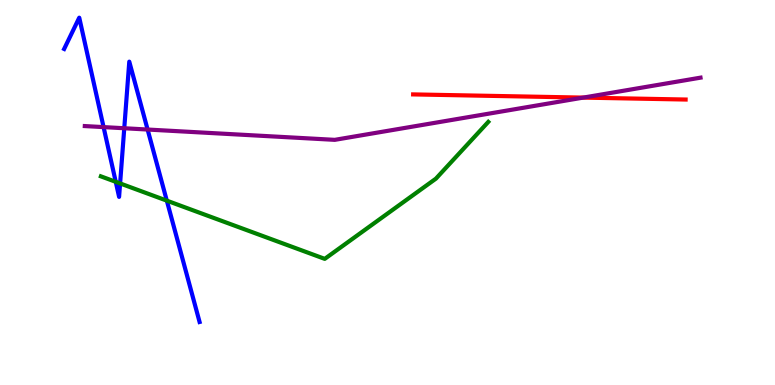[{'lines': ['blue', 'red'], 'intersections': []}, {'lines': ['green', 'red'], 'intersections': []}, {'lines': ['purple', 'red'], 'intersections': [{'x': 7.53, 'y': 7.46}]}, {'lines': ['blue', 'green'], 'intersections': [{'x': 1.49, 'y': 5.28}, {'x': 1.55, 'y': 5.24}, {'x': 2.15, 'y': 4.79}]}, {'lines': ['blue', 'purple'], 'intersections': [{'x': 1.34, 'y': 6.7}, {'x': 1.6, 'y': 6.67}, {'x': 1.9, 'y': 6.64}]}, {'lines': ['green', 'purple'], 'intersections': []}]